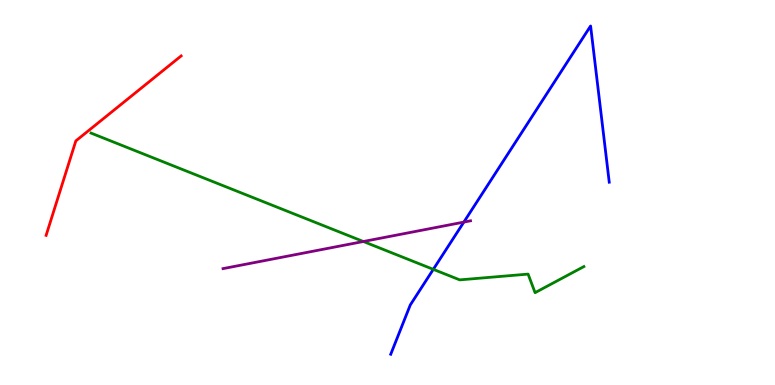[{'lines': ['blue', 'red'], 'intersections': []}, {'lines': ['green', 'red'], 'intersections': []}, {'lines': ['purple', 'red'], 'intersections': []}, {'lines': ['blue', 'green'], 'intersections': [{'x': 5.59, 'y': 3.0}]}, {'lines': ['blue', 'purple'], 'intersections': [{'x': 5.99, 'y': 4.23}]}, {'lines': ['green', 'purple'], 'intersections': [{'x': 4.69, 'y': 3.73}]}]